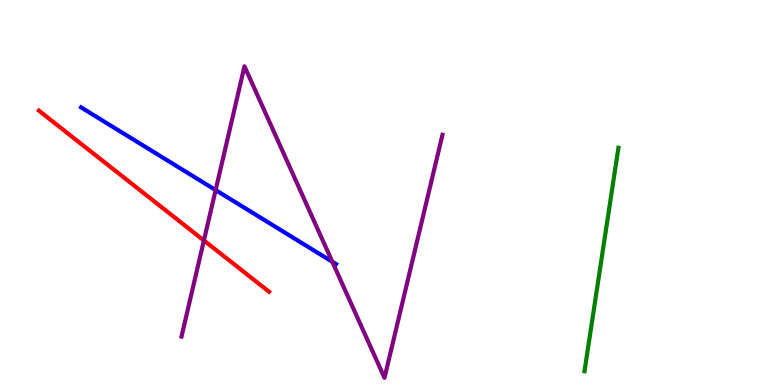[{'lines': ['blue', 'red'], 'intersections': []}, {'lines': ['green', 'red'], 'intersections': []}, {'lines': ['purple', 'red'], 'intersections': [{'x': 2.63, 'y': 3.75}]}, {'lines': ['blue', 'green'], 'intersections': []}, {'lines': ['blue', 'purple'], 'intersections': [{'x': 2.78, 'y': 5.06}, {'x': 4.29, 'y': 3.2}]}, {'lines': ['green', 'purple'], 'intersections': []}]